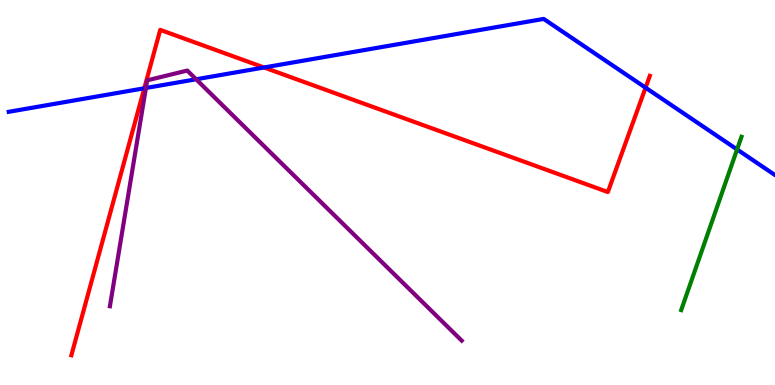[{'lines': ['blue', 'red'], 'intersections': [{'x': 1.86, 'y': 7.71}, {'x': 3.41, 'y': 8.25}, {'x': 8.33, 'y': 7.72}]}, {'lines': ['green', 'red'], 'intersections': []}, {'lines': ['purple', 'red'], 'intersections': []}, {'lines': ['blue', 'green'], 'intersections': [{'x': 9.51, 'y': 6.12}]}, {'lines': ['blue', 'purple'], 'intersections': [{'x': 1.88, 'y': 7.71}, {'x': 2.53, 'y': 7.94}]}, {'lines': ['green', 'purple'], 'intersections': []}]